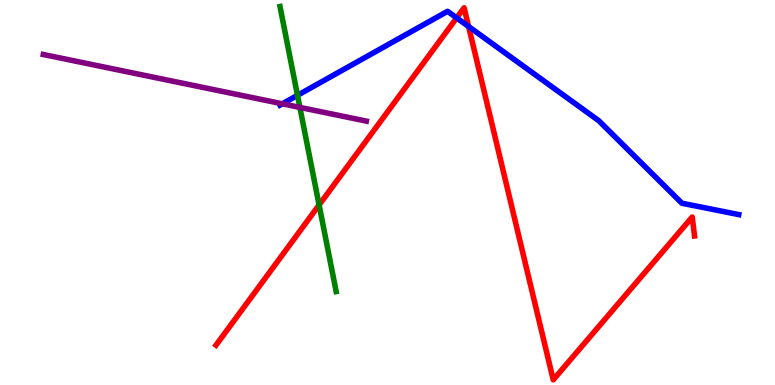[{'lines': ['blue', 'red'], 'intersections': [{'x': 5.89, 'y': 9.54}, {'x': 6.05, 'y': 9.31}]}, {'lines': ['green', 'red'], 'intersections': [{'x': 4.12, 'y': 4.68}]}, {'lines': ['purple', 'red'], 'intersections': []}, {'lines': ['blue', 'green'], 'intersections': [{'x': 3.84, 'y': 7.52}]}, {'lines': ['blue', 'purple'], 'intersections': [{'x': 3.64, 'y': 7.3}]}, {'lines': ['green', 'purple'], 'intersections': [{'x': 3.87, 'y': 7.21}]}]